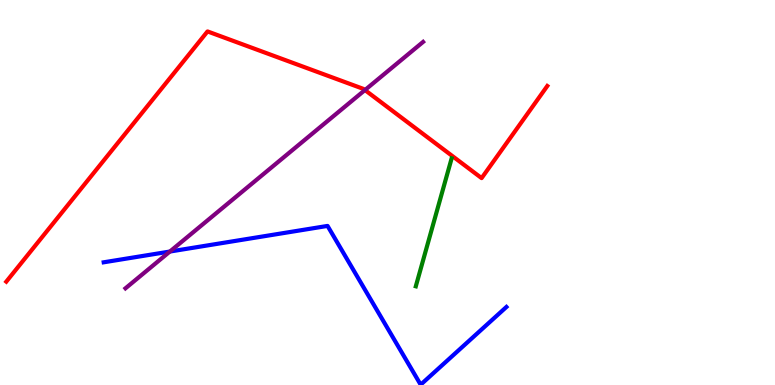[{'lines': ['blue', 'red'], 'intersections': []}, {'lines': ['green', 'red'], 'intersections': []}, {'lines': ['purple', 'red'], 'intersections': [{'x': 4.71, 'y': 7.66}]}, {'lines': ['blue', 'green'], 'intersections': []}, {'lines': ['blue', 'purple'], 'intersections': [{'x': 2.19, 'y': 3.47}]}, {'lines': ['green', 'purple'], 'intersections': []}]